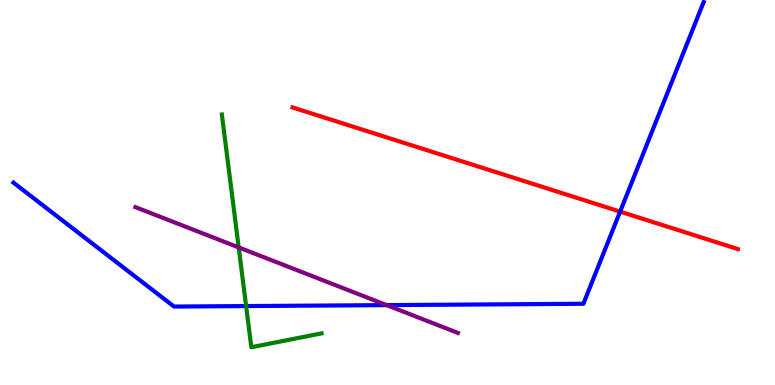[{'lines': ['blue', 'red'], 'intersections': [{'x': 8.0, 'y': 4.5}]}, {'lines': ['green', 'red'], 'intersections': []}, {'lines': ['purple', 'red'], 'intersections': []}, {'lines': ['blue', 'green'], 'intersections': [{'x': 3.18, 'y': 2.05}]}, {'lines': ['blue', 'purple'], 'intersections': [{'x': 4.99, 'y': 2.07}]}, {'lines': ['green', 'purple'], 'intersections': [{'x': 3.08, 'y': 3.57}]}]